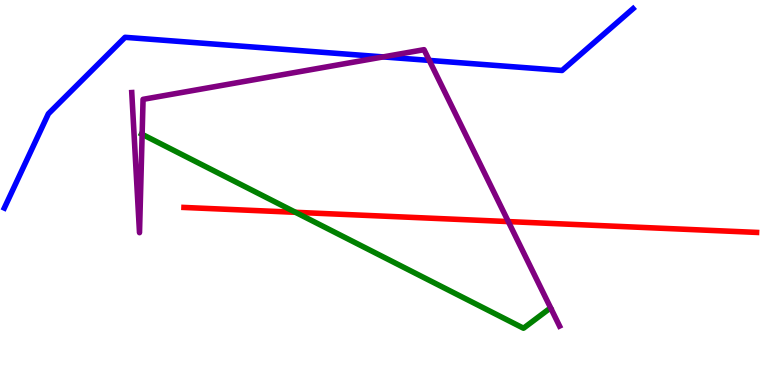[{'lines': ['blue', 'red'], 'intersections': []}, {'lines': ['green', 'red'], 'intersections': [{'x': 3.81, 'y': 4.49}]}, {'lines': ['purple', 'red'], 'intersections': [{'x': 6.56, 'y': 4.24}]}, {'lines': ['blue', 'green'], 'intersections': []}, {'lines': ['blue', 'purple'], 'intersections': [{'x': 4.94, 'y': 8.52}, {'x': 5.54, 'y': 8.43}]}, {'lines': ['green', 'purple'], 'intersections': [{'x': 1.83, 'y': 6.51}]}]